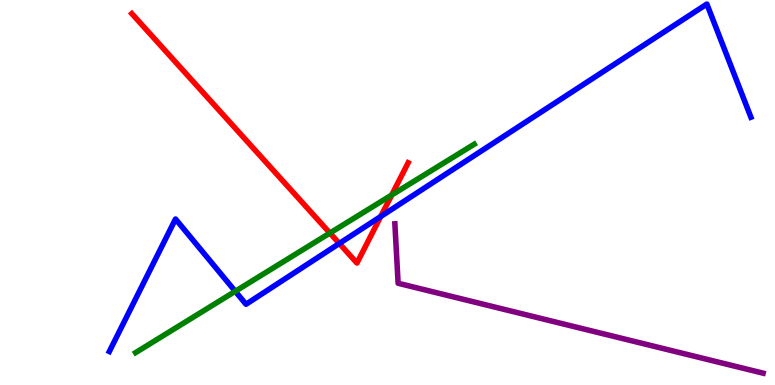[{'lines': ['blue', 'red'], 'intersections': [{'x': 4.38, 'y': 3.68}, {'x': 4.91, 'y': 4.38}]}, {'lines': ['green', 'red'], 'intersections': [{'x': 4.26, 'y': 3.95}, {'x': 5.05, 'y': 4.93}]}, {'lines': ['purple', 'red'], 'intersections': []}, {'lines': ['blue', 'green'], 'intersections': [{'x': 3.04, 'y': 2.43}]}, {'lines': ['blue', 'purple'], 'intersections': []}, {'lines': ['green', 'purple'], 'intersections': []}]